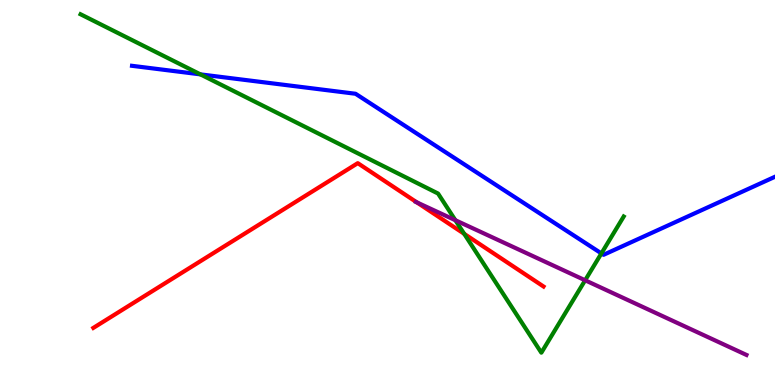[{'lines': ['blue', 'red'], 'intersections': []}, {'lines': ['green', 'red'], 'intersections': [{'x': 5.99, 'y': 3.93}]}, {'lines': ['purple', 'red'], 'intersections': [{'x': 5.38, 'y': 4.74}]}, {'lines': ['blue', 'green'], 'intersections': [{'x': 2.59, 'y': 8.07}, {'x': 7.76, 'y': 3.42}]}, {'lines': ['blue', 'purple'], 'intersections': []}, {'lines': ['green', 'purple'], 'intersections': [{'x': 5.88, 'y': 4.28}, {'x': 7.55, 'y': 2.72}]}]